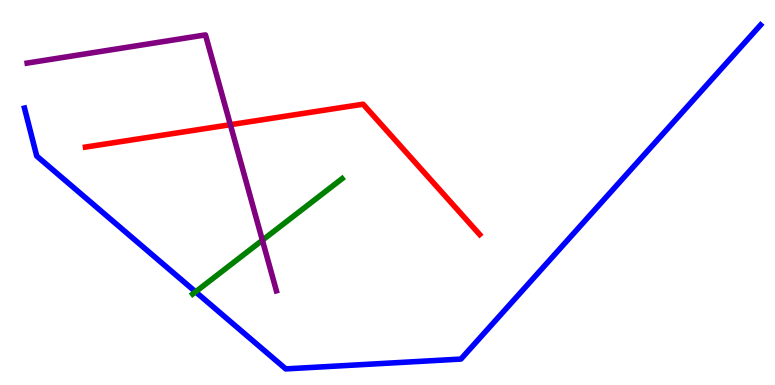[{'lines': ['blue', 'red'], 'intersections': []}, {'lines': ['green', 'red'], 'intersections': []}, {'lines': ['purple', 'red'], 'intersections': [{'x': 2.97, 'y': 6.76}]}, {'lines': ['blue', 'green'], 'intersections': [{'x': 2.52, 'y': 2.42}]}, {'lines': ['blue', 'purple'], 'intersections': []}, {'lines': ['green', 'purple'], 'intersections': [{'x': 3.39, 'y': 3.76}]}]